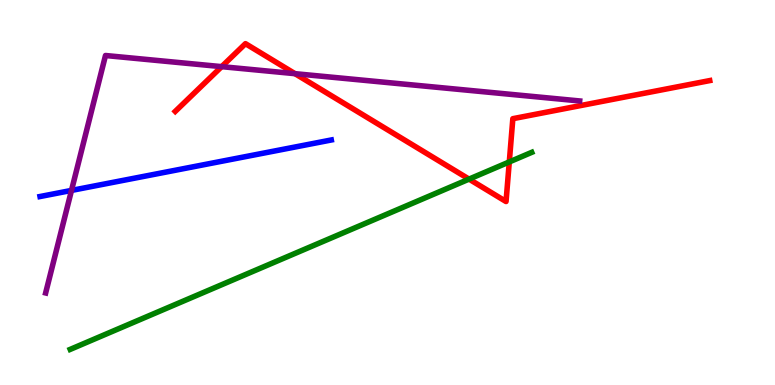[{'lines': ['blue', 'red'], 'intersections': []}, {'lines': ['green', 'red'], 'intersections': [{'x': 6.05, 'y': 5.35}, {'x': 6.57, 'y': 5.79}]}, {'lines': ['purple', 'red'], 'intersections': [{'x': 2.86, 'y': 8.27}, {'x': 3.81, 'y': 8.09}]}, {'lines': ['blue', 'green'], 'intersections': []}, {'lines': ['blue', 'purple'], 'intersections': [{'x': 0.923, 'y': 5.05}]}, {'lines': ['green', 'purple'], 'intersections': []}]